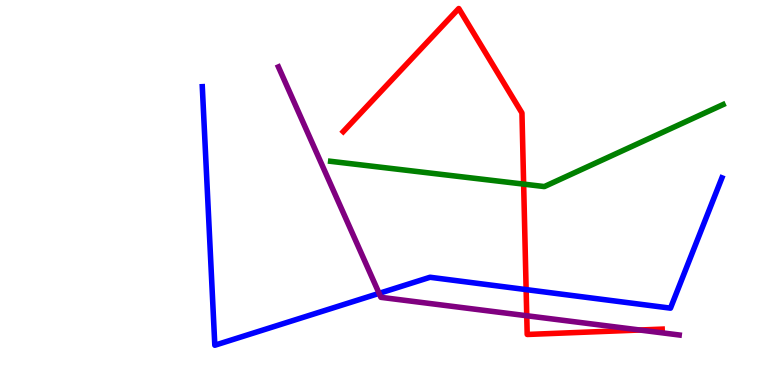[{'lines': ['blue', 'red'], 'intersections': [{'x': 6.79, 'y': 2.48}]}, {'lines': ['green', 'red'], 'intersections': [{'x': 6.76, 'y': 5.22}]}, {'lines': ['purple', 'red'], 'intersections': [{'x': 6.8, 'y': 1.8}, {'x': 8.26, 'y': 1.43}]}, {'lines': ['blue', 'green'], 'intersections': []}, {'lines': ['blue', 'purple'], 'intersections': [{'x': 4.89, 'y': 2.38}]}, {'lines': ['green', 'purple'], 'intersections': []}]